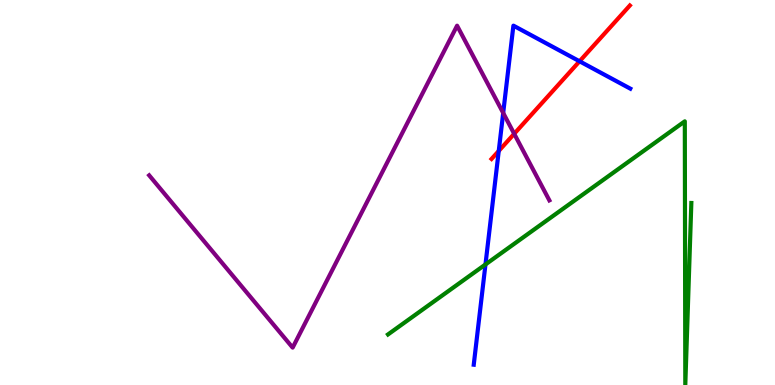[{'lines': ['blue', 'red'], 'intersections': [{'x': 6.44, 'y': 6.08}, {'x': 7.48, 'y': 8.41}]}, {'lines': ['green', 'red'], 'intersections': []}, {'lines': ['purple', 'red'], 'intersections': [{'x': 6.63, 'y': 6.52}]}, {'lines': ['blue', 'green'], 'intersections': [{'x': 6.26, 'y': 3.13}]}, {'lines': ['blue', 'purple'], 'intersections': [{'x': 6.49, 'y': 7.07}]}, {'lines': ['green', 'purple'], 'intersections': []}]